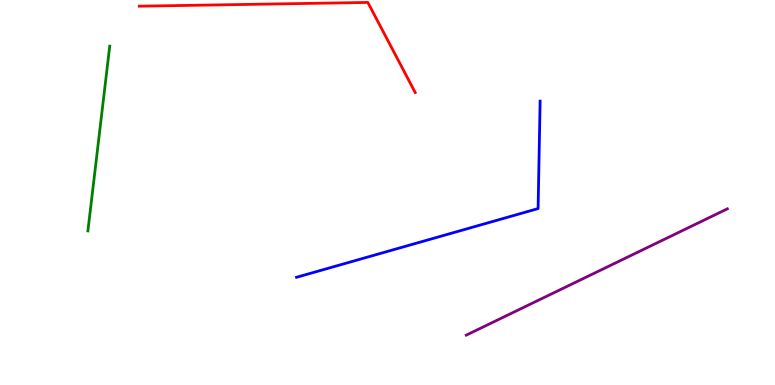[{'lines': ['blue', 'red'], 'intersections': []}, {'lines': ['green', 'red'], 'intersections': []}, {'lines': ['purple', 'red'], 'intersections': []}, {'lines': ['blue', 'green'], 'intersections': []}, {'lines': ['blue', 'purple'], 'intersections': []}, {'lines': ['green', 'purple'], 'intersections': []}]